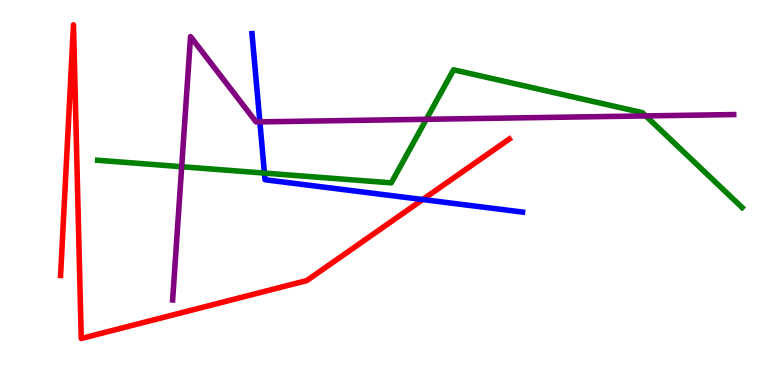[{'lines': ['blue', 'red'], 'intersections': [{'x': 5.45, 'y': 4.82}]}, {'lines': ['green', 'red'], 'intersections': []}, {'lines': ['purple', 'red'], 'intersections': []}, {'lines': ['blue', 'green'], 'intersections': [{'x': 3.41, 'y': 5.5}]}, {'lines': ['blue', 'purple'], 'intersections': [{'x': 3.35, 'y': 6.83}]}, {'lines': ['green', 'purple'], 'intersections': [{'x': 2.34, 'y': 5.67}, {'x': 5.5, 'y': 6.9}, {'x': 8.33, 'y': 6.99}]}]